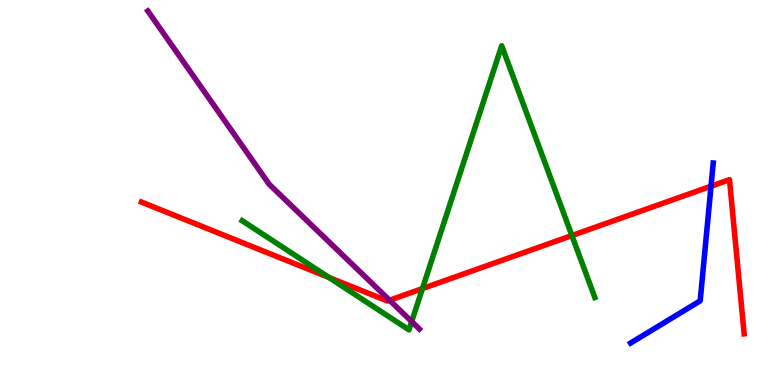[{'lines': ['blue', 'red'], 'intersections': [{'x': 9.17, 'y': 5.16}]}, {'lines': ['green', 'red'], 'intersections': [{'x': 4.24, 'y': 2.79}, {'x': 5.45, 'y': 2.5}, {'x': 7.38, 'y': 3.88}]}, {'lines': ['purple', 'red'], 'intersections': [{'x': 5.03, 'y': 2.2}]}, {'lines': ['blue', 'green'], 'intersections': []}, {'lines': ['blue', 'purple'], 'intersections': []}, {'lines': ['green', 'purple'], 'intersections': [{'x': 5.31, 'y': 1.65}]}]